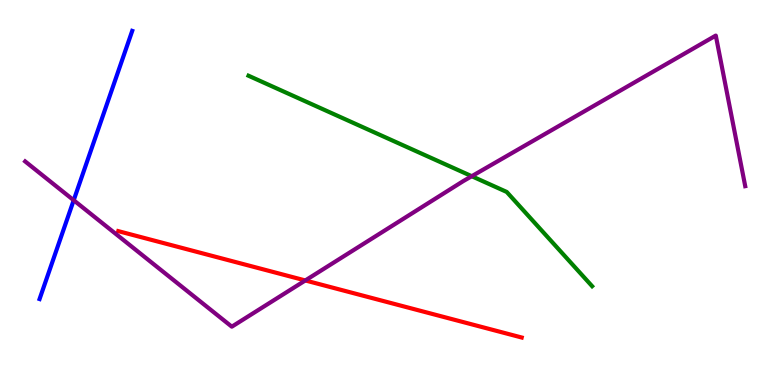[{'lines': ['blue', 'red'], 'intersections': []}, {'lines': ['green', 'red'], 'intersections': []}, {'lines': ['purple', 'red'], 'intersections': [{'x': 3.94, 'y': 2.72}]}, {'lines': ['blue', 'green'], 'intersections': []}, {'lines': ['blue', 'purple'], 'intersections': [{'x': 0.951, 'y': 4.8}]}, {'lines': ['green', 'purple'], 'intersections': [{'x': 6.09, 'y': 5.42}]}]